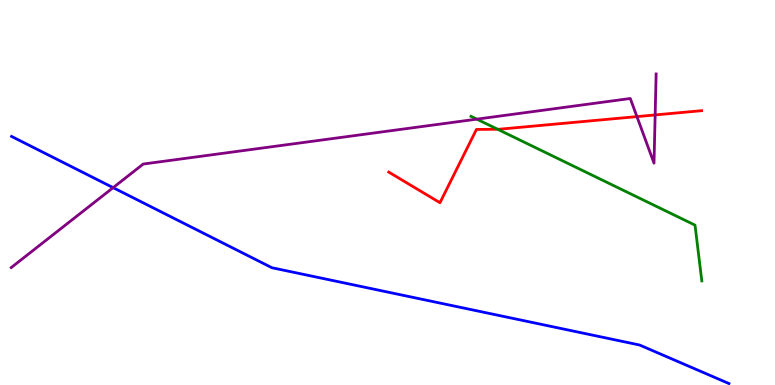[{'lines': ['blue', 'red'], 'intersections': []}, {'lines': ['green', 'red'], 'intersections': [{'x': 6.42, 'y': 6.64}]}, {'lines': ['purple', 'red'], 'intersections': [{'x': 8.22, 'y': 6.97}, {'x': 8.45, 'y': 7.01}]}, {'lines': ['blue', 'green'], 'intersections': []}, {'lines': ['blue', 'purple'], 'intersections': [{'x': 1.46, 'y': 5.13}]}, {'lines': ['green', 'purple'], 'intersections': [{'x': 6.15, 'y': 6.91}]}]